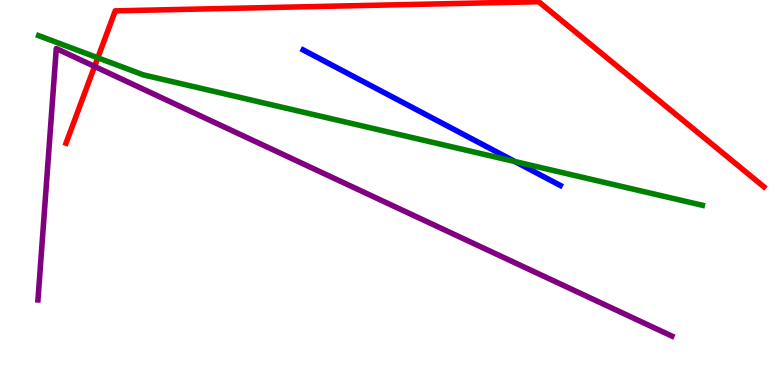[{'lines': ['blue', 'red'], 'intersections': []}, {'lines': ['green', 'red'], 'intersections': [{'x': 1.26, 'y': 8.5}]}, {'lines': ['purple', 'red'], 'intersections': [{'x': 1.22, 'y': 8.27}]}, {'lines': ['blue', 'green'], 'intersections': [{'x': 6.64, 'y': 5.8}]}, {'lines': ['blue', 'purple'], 'intersections': []}, {'lines': ['green', 'purple'], 'intersections': []}]